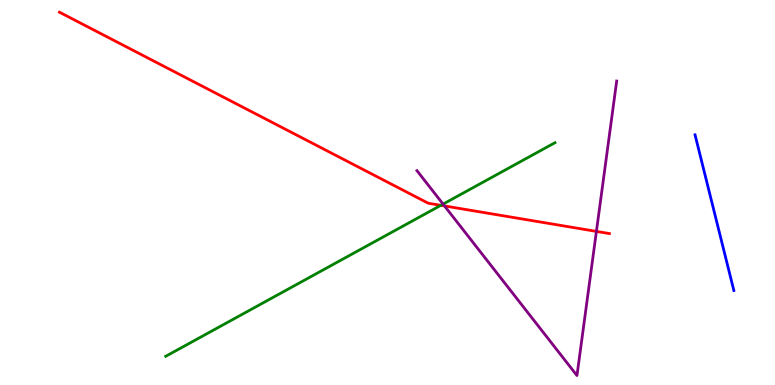[{'lines': ['blue', 'red'], 'intersections': []}, {'lines': ['green', 'red'], 'intersections': [{'x': 5.69, 'y': 4.67}]}, {'lines': ['purple', 'red'], 'intersections': [{'x': 5.74, 'y': 4.65}, {'x': 7.7, 'y': 3.99}]}, {'lines': ['blue', 'green'], 'intersections': []}, {'lines': ['blue', 'purple'], 'intersections': []}, {'lines': ['green', 'purple'], 'intersections': [{'x': 5.72, 'y': 4.7}]}]